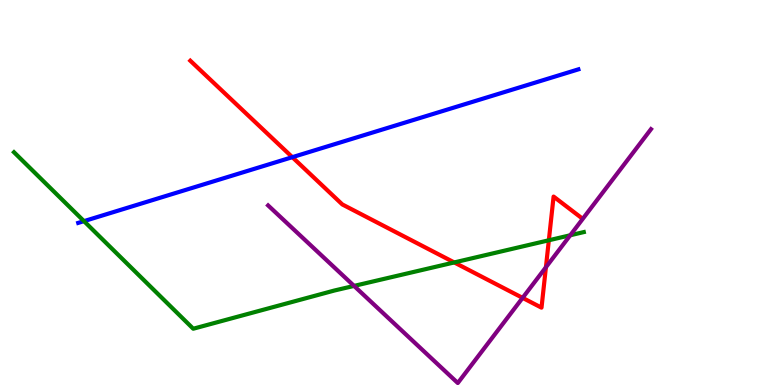[{'lines': ['blue', 'red'], 'intersections': [{'x': 3.77, 'y': 5.92}]}, {'lines': ['green', 'red'], 'intersections': [{'x': 5.86, 'y': 3.18}, {'x': 7.08, 'y': 3.76}]}, {'lines': ['purple', 'red'], 'intersections': [{'x': 6.74, 'y': 2.26}, {'x': 7.04, 'y': 3.06}]}, {'lines': ['blue', 'green'], 'intersections': [{'x': 1.08, 'y': 4.26}]}, {'lines': ['blue', 'purple'], 'intersections': []}, {'lines': ['green', 'purple'], 'intersections': [{'x': 4.57, 'y': 2.57}, {'x': 7.36, 'y': 3.89}]}]